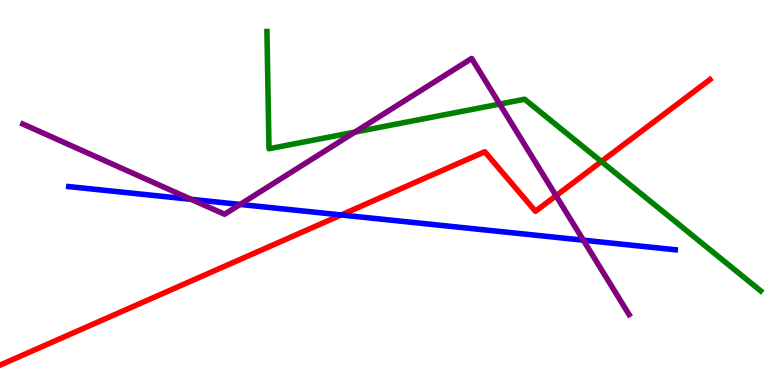[{'lines': ['blue', 'red'], 'intersections': [{'x': 4.4, 'y': 4.42}]}, {'lines': ['green', 'red'], 'intersections': [{'x': 7.76, 'y': 5.8}]}, {'lines': ['purple', 'red'], 'intersections': [{'x': 7.17, 'y': 4.92}]}, {'lines': ['blue', 'green'], 'intersections': []}, {'lines': ['blue', 'purple'], 'intersections': [{'x': 2.47, 'y': 4.82}, {'x': 3.1, 'y': 4.69}, {'x': 7.53, 'y': 3.76}]}, {'lines': ['green', 'purple'], 'intersections': [{'x': 4.58, 'y': 6.57}, {'x': 6.45, 'y': 7.3}]}]